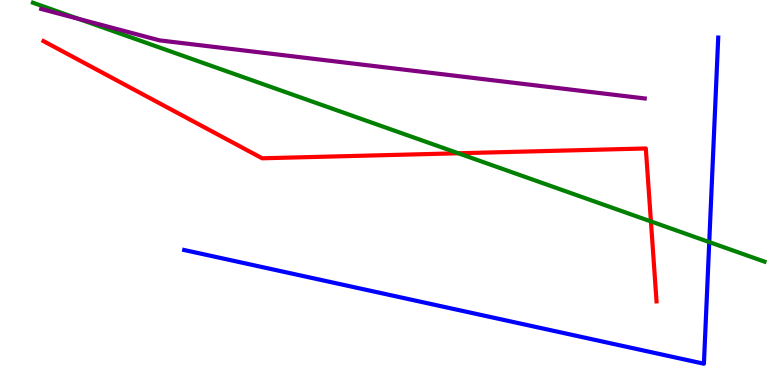[{'lines': ['blue', 'red'], 'intersections': []}, {'lines': ['green', 'red'], 'intersections': [{'x': 5.91, 'y': 6.02}, {'x': 8.4, 'y': 4.25}]}, {'lines': ['purple', 'red'], 'intersections': []}, {'lines': ['blue', 'green'], 'intersections': [{'x': 9.15, 'y': 3.71}]}, {'lines': ['blue', 'purple'], 'intersections': []}, {'lines': ['green', 'purple'], 'intersections': [{'x': 1.01, 'y': 9.51}]}]